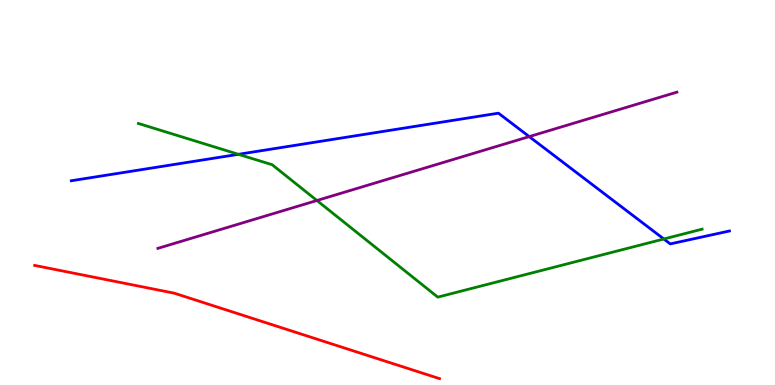[{'lines': ['blue', 'red'], 'intersections': []}, {'lines': ['green', 'red'], 'intersections': []}, {'lines': ['purple', 'red'], 'intersections': []}, {'lines': ['blue', 'green'], 'intersections': [{'x': 3.08, 'y': 5.99}, {'x': 8.57, 'y': 3.79}]}, {'lines': ['blue', 'purple'], 'intersections': [{'x': 6.83, 'y': 6.45}]}, {'lines': ['green', 'purple'], 'intersections': [{'x': 4.09, 'y': 4.79}]}]